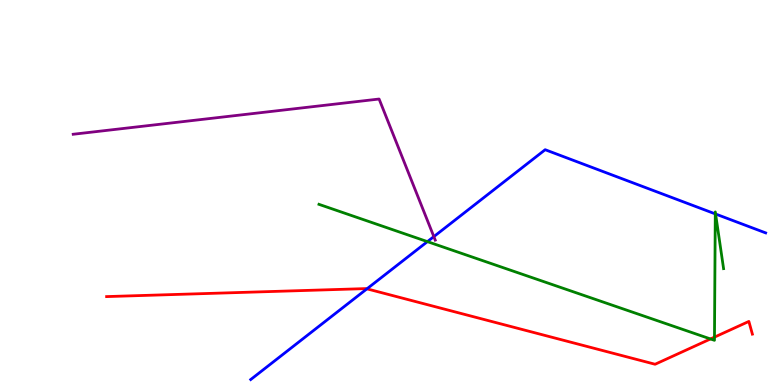[{'lines': ['blue', 'red'], 'intersections': [{'x': 4.73, 'y': 2.5}]}, {'lines': ['green', 'red'], 'intersections': [{'x': 9.17, 'y': 1.2}, {'x': 9.22, 'y': 1.24}]}, {'lines': ['purple', 'red'], 'intersections': []}, {'lines': ['blue', 'green'], 'intersections': [{'x': 5.52, 'y': 3.72}, {'x': 9.23, 'y': 4.44}, {'x': 9.23, 'y': 4.44}]}, {'lines': ['blue', 'purple'], 'intersections': [{'x': 5.6, 'y': 3.85}]}, {'lines': ['green', 'purple'], 'intersections': []}]